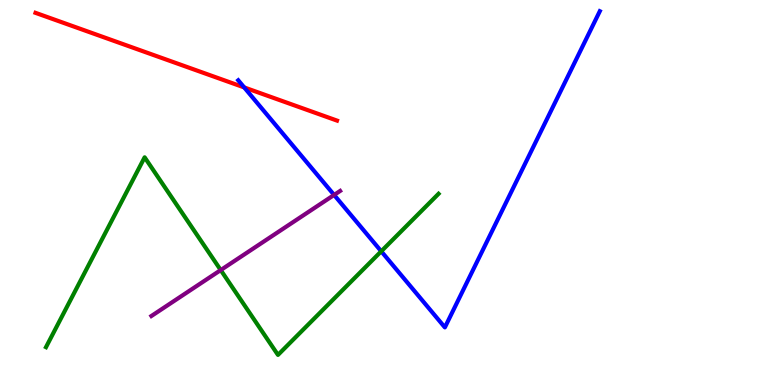[{'lines': ['blue', 'red'], 'intersections': [{'x': 3.15, 'y': 7.73}]}, {'lines': ['green', 'red'], 'intersections': []}, {'lines': ['purple', 'red'], 'intersections': []}, {'lines': ['blue', 'green'], 'intersections': [{'x': 4.92, 'y': 3.47}]}, {'lines': ['blue', 'purple'], 'intersections': [{'x': 4.31, 'y': 4.94}]}, {'lines': ['green', 'purple'], 'intersections': [{'x': 2.85, 'y': 2.99}]}]